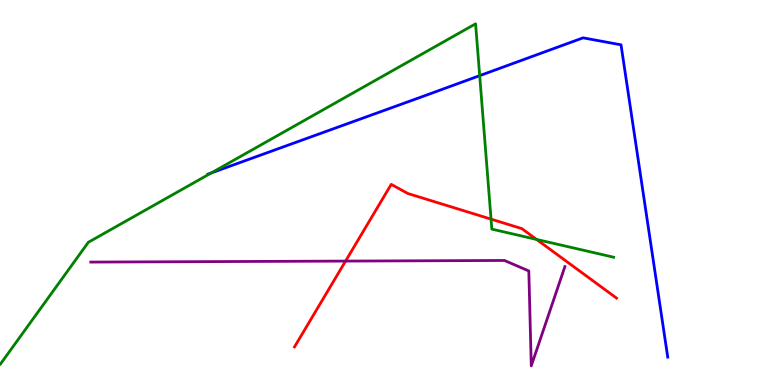[{'lines': ['blue', 'red'], 'intersections': []}, {'lines': ['green', 'red'], 'intersections': [{'x': 6.34, 'y': 4.31}, {'x': 6.92, 'y': 3.78}]}, {'lines': ['purple', 'red'], 'intersections': [{'x': 4.46, 'y': 3.22}]}, {'lines': ['blue', 'green'], 'intersections': [{'x': 2.73, 'y': 5.51}, {'x': 6.19, 'y': 8.04}]}, {'lines': ['blue', 'purple'], 'intersections': []}, {'lines': ['green', 'purple'], 'intersections': []}]